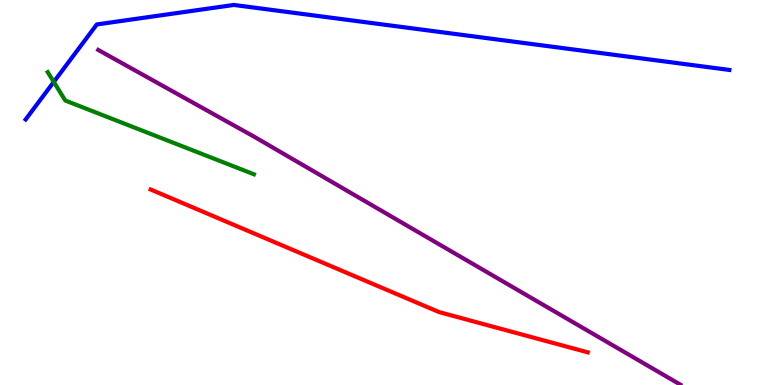[{'lines': ['blue', 'red'], 'intersections': []}, {'lines': ['green', 'red'], 'intersections': []}, {'lines': ['purple', 'red'], 'intersections': []}, {'lines': ['blue', 'green'], 'intersections': [{'x': 0.694, 'y': 7.87}]}, {'lines': ['blue', 'purple'], 'intersections': []}, {'lines': ['green', 'purple'], 'intersections': []}]